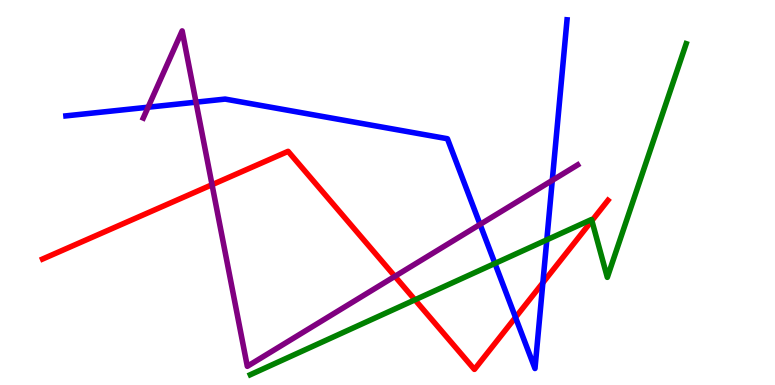[{'lines': ['blue', 'red'], 'intersections': [{'x': 6.65, 'y': 1.76}, {'x': 7.0, 'y': 2.66}]}, {'lines': ['green', 'red'], 'intersections': [{'x': 5.35, 'y': 2.21}, {'x': 7.64, 'y': 4.27}]}, {'lines': ['purple', 'red'], 'intersections': [{'x': 2.74, 'y': 5.2}, {'x': 5.1, 'y': 2.82}]}, {'lines': ['blue', 'green'], 'intersections': [{'x': 6.39, 'y': 3.16}, {'x': 7.06, 'y': 3.77}]}, {'lines': ['blue', 'purple'], 'intersections': [{'x': 1.91, 'y': 7.22}, {'x': 2.53, 'y': 7.35}, {'x': 6.19, 'y': 4.17}, {'x': 7.13, 'y': 5.32}]}, {'lines': ['green', 'purple'], 'intersections': []}]